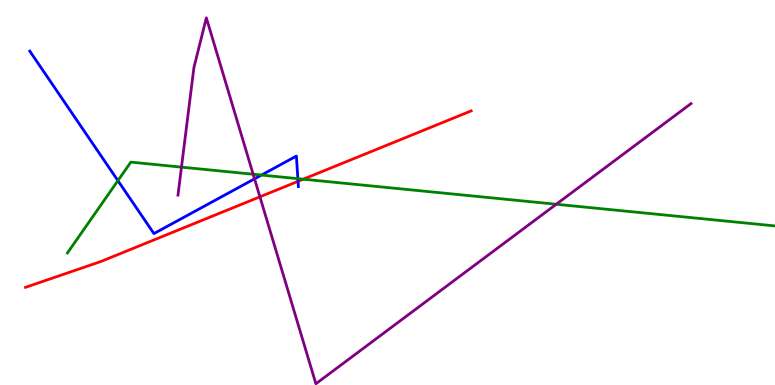[{'lines': ['blue', 'red'], 'intersections': [{'x': 3.85, 'y': 5.29}]}, {'lines': ['green', 'red'], 'intersections': [{'x': 3.91, 'y': 5.35}]}, {'lines': ['purple', 'red'], 'intersections': [{'x': 3.35, 'y': 4.89}]}, {'lines': ['blue', 'green'], 'intersections': [{'x': 1.52, 'y': 5.31}, {'x': 3.37, 'y': 5.45}, {'x': 3.84, 'y': 5.36}]}, {'lines': ['blue', 'purple'], 'intersections': [{'x': 3.28, 'y': 5.35}]}, {'lines': ['green', 'purple'], 'intersections': [{'x': 2.34, 'y': 5.66}, {'x': 3.27, 'y': 5.47}, {'x': 7.18, 'y': 4.69}]}]